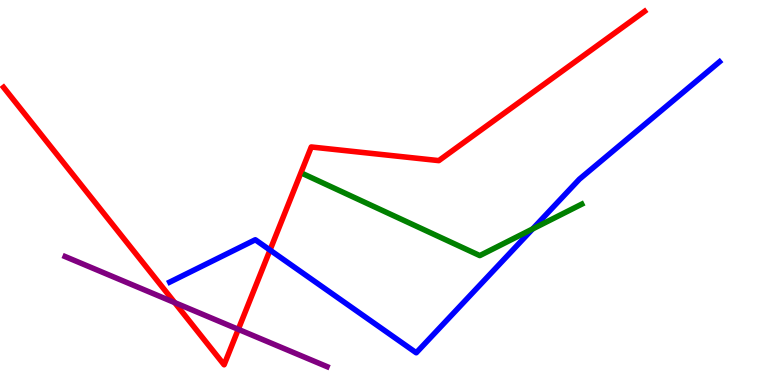[{'lines': ['blue', 'red'], 'intersections': [{'x': 3.48, 'y': 3.5}]}, {'lines': ['green', 'red'], 'intersections': []}, {'lines': ['purple', 'red'], 'intersections': [{'x': 2.25, 'y': 2.14}, {'x': 3.07, 'y': 1.45}]}, {'lines': ['blue', 'green'], 'intersections': [{'x': 6.87, 'y': 4.05}]}, {'lines': ['blue', 'purple'], 'intersections': []}, {'lines': ['green', 'purple'], 'intersections': []}]